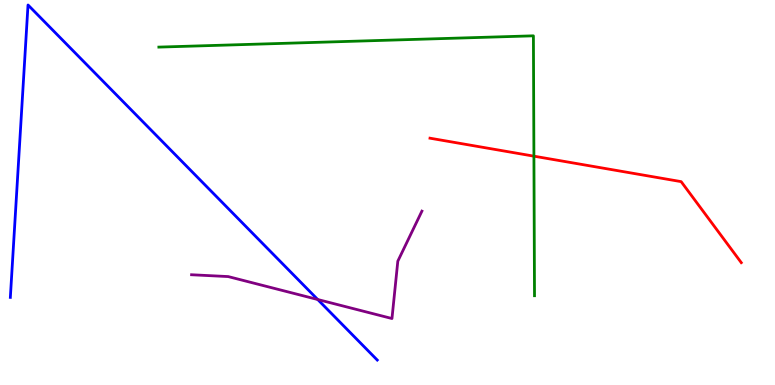[{'lines': ['blue', 'red'], 'intersections': []}, {'lines': ['green', 'red'], 'intersections': [{'x': 6.89, 'y': 5.94}]}, {'lines': ['purple', 'red'], 'intersections': []}, {'lines': ['blue', 'green'], 'intersections': []}, {'lines': ['blue', 'purple'], 'intersections': [{'x': 4.1, 'y': 2.22}]}, {'lines': ['green', 'purple'], 'intersections': []}]